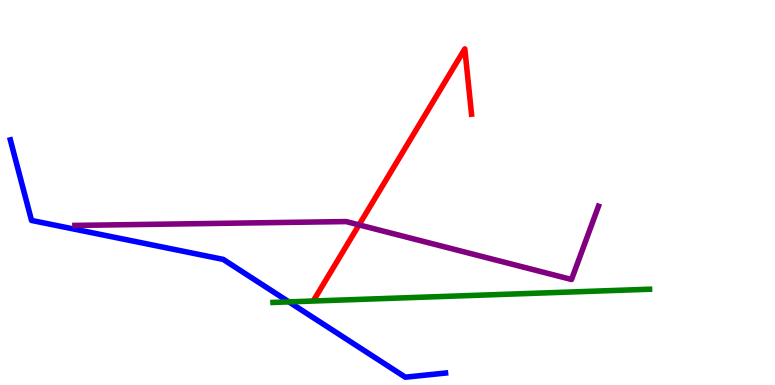[{'lines': ['blue', 'red'], 'intersections': []}, {'lines': ['green', 'red'], 'intersections': []}, {'lines': ['purple', 'red'], 'intersections': [{'x': 4.63, 'y': 4.16}]}, {'lines': ['blue', 'green'], 'intersections': [{'x': 3.73, 'y': 2.16}]}, {'lines': ['blue', 'purple'], 'intersections': []}, {'lines': ['green', 'purple'], 'intersections': []}]